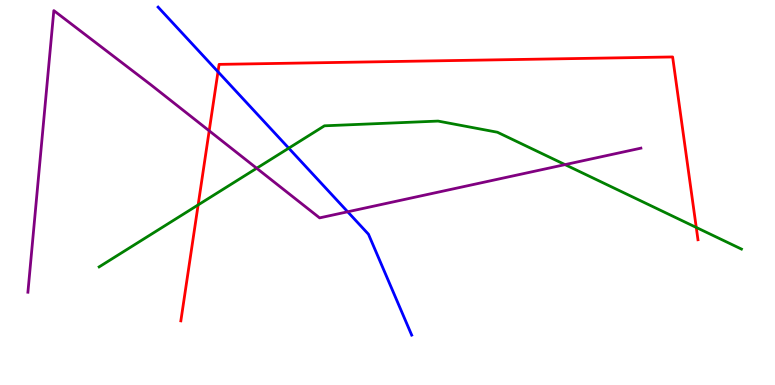[{'lines': ['blue', 'red'], 'intersections': [{'x': 2.81, 'y': 8.14}]}, {'lines': ['green', 'red'], 'intersections': [{'x': 2.56, 'y': 4.68}, {'x': 8.98, 'y': 4.09}]}, {'lines': ['purple', 'red'], 'intersections': [{'x': 2.7, 'y': 6.6}]}, {'lines': ['blue', 'green'], 'intersections': [{'x': 3.73, 'y': 6.15}]}, {'lines': ['blue', 'purple'], 'intersections': [{'x': 4.49, 'y': 4.5}]}, {'lines': ['green', 'purple'], 'intersections': [{'x': 3.31, 'y': 5.63}, {'x': 7.29, 'y': 5.72}]}]